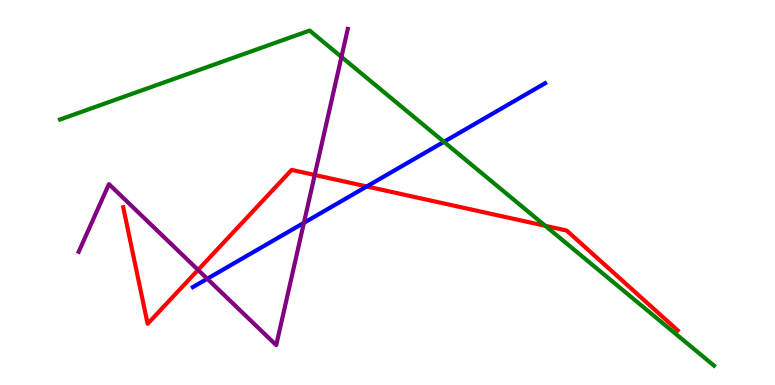[{'lines': ['blue', 'red'], 'intersections': [{'x': 4.73, 'y': 5.16}]}, {'lines': ['green', 'red'], 'intersections': [{'x': 7.04, 'y': 4.13}]}, {'lines': ['purple', 'red'], 'intersections': [{'x': 2.56, 'y': 2.99}, {'x': 4.06, 'y': 5.46}]}, {'lines': ['blue', 'green'], 'intersections': [{'x': 5.73, 'y': 6.32}]}, {'lines': ['blue', 'purple'], 'intersections': [{'x': 2.67, 'y': 2.76}, {'x': 3.92, 'y': 4.21}]}, {'lines': ['green', 'purple'], 'intersections': [{'x': 4.41, 'y': 8.52}]}]